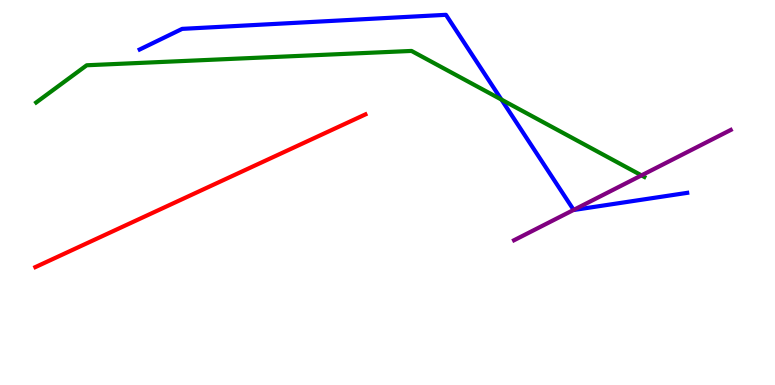[{'lines': ['blue', 'red'], 'intersections': []}, {'lines': ['green', 'red'], 'intersections': []}, {'lines': ['purple', 'red'], 'intersections': []}, {'lines': ['blue', 'green'], 'intersections': [{'x': 6.47, 'y': 7.41}]}, {'lines': ['blue', 'purple'], 'intersections': [{'x': 7.4, 'y': 4.55}]}, {'lines': ['green', 'purple'], 'intersections': [{'x': 8.28, 'y': 5.44}]}]